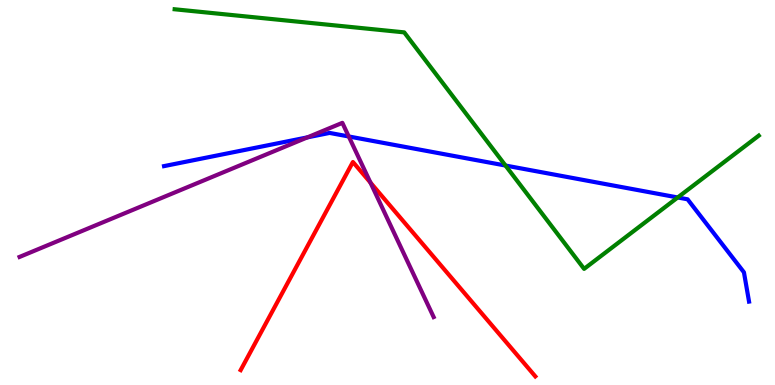[{'lines': ['blue', 'red'], 'intersections': []}, {'lines': ['green', 'red'], 'intersections': []}, {'lines': ['purple', 'red'], 'intersections': [{'x': 4.78, 'y': 5.26}]}, {'lines': ['blue', 'green'], 'intersections': [{'x': 6.52, 'y': 5.7}, {'x': 8.74, 'y': 4.87}]}, {'lines': ['blue', 'purple'], 'intersections': [{'x': 3.97, 'y': 6.43}, {'x': 4.5, 'y': 6.46}]}, {'lines': ['green', 'purple'], 'intersections': []}]